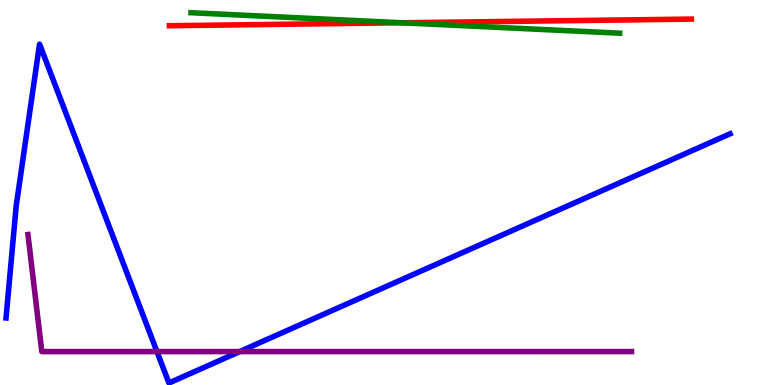[{'lines': ['blue', 'red'], 'intersections': []}, {'lines': ['green', 'red'], 'intersections': [{'x': 5.18, 'y': 9.41}]}, {'lines': ['purple', 'red'], 'intersections': []}, {'lines': ['blue', 'green'], 'intersections': []}, {'lines': ['blue', 'purple'], 'intersections': [{'x': 2.03, 'y': 0.868}, {'x': 3.09, 'y': 0.868}]}, {'lines': ['green', 'purple'], 'intersections': []}]